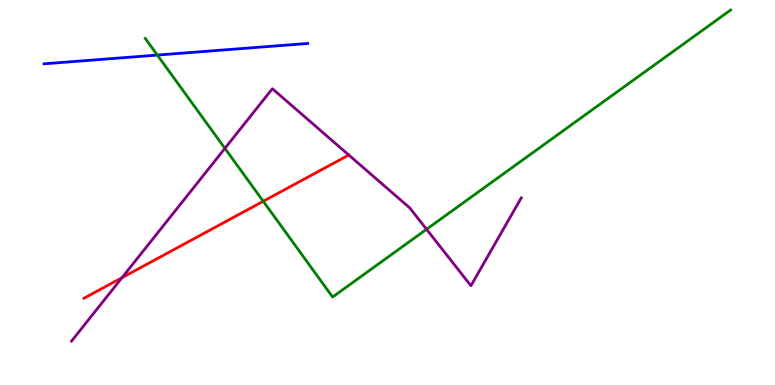[{'lines': ['blue', 'red'], 'intersections': []}, {'lines': ['green', 'red'], 'intersections': [{'x': 3.4, 'y': 4.77}]}, {'lines': ['purple', 'red'], 'intersections': [{'x': 1.57, 'y': 2.79}]}, {'lines': ['blue', 'green'], 'intersections': [{'x': 2.03, 'y': 8.57}]}, {'lines': ['blue', 'purple'], 'intersections': []}, {'lines': ['green', 'purple'], 'intersections': [{'x': 2.9, 'y': 6.15}, {'x': 5.5, 'y': 4.04}]}]